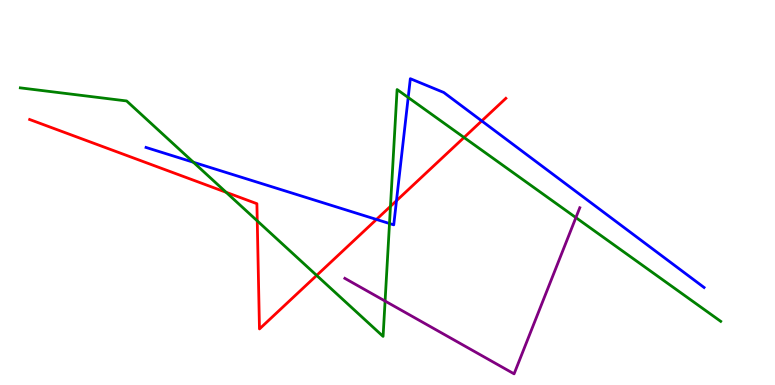[{'lines': ['blue', 'red'], 'intersections': [{'x': 4.86, 'y': 4.3}, {'x': 5.12, 'y': 4.79}, {'x': 6.22, 'y': 6.86}]}, {'lines': ['green', 'red'], 'intersections': [{'x': 2.92, 'y': 5.01}, {'x': 3.32, 'y': 4.26}, {'x': 4.09, 'y': 2.85}, {'x': 5.04, 'y': 4.64}, {'x': 5.99, 'y': 6.43}]}, {'lines': ['purple', 'red'], 'intersections': []}, {'lines': ['blue', 'green'], 'intersections': [{'x': 2.5, 'y': 5.79}, {'x': 5.03, 'y': 4.19}, {'x': 5.27, 'y': 7.47}]}, {'lines': ['blue', 'purple'], 'intersections': []}, {'lines': ['green', 'purple'], 'intersections': [{'x': 4.97, 'y': 2.18}, {'x': 7.43, 'y': 4.35}]}]